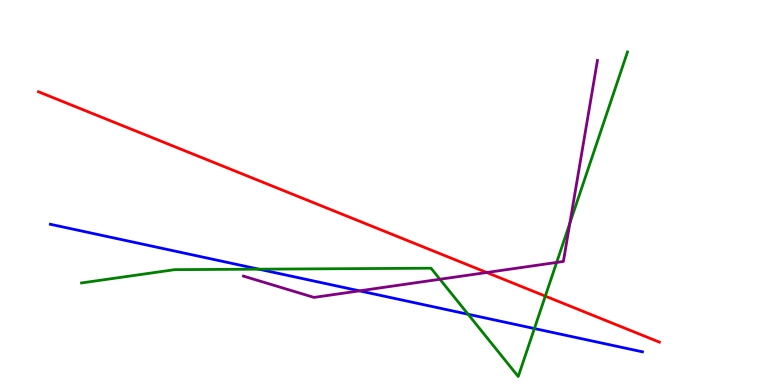[{'lines': ['blue', 'red'], 'intersections': []}, {'lines': ['green', 'red'], 'intersections': [{'x': 7.04, 'y': 2.31}]}, {'lines': ['purple', 'red'], 'intersections': [{'x': 6.28, 'y': 2.92}]}, {'lines': ['blue', 'green'], 'intersections': [{'x': 3.34, 'y': 3.01}, {'x': 6.04, 'y': 1.84}, {'x': 6.9, 'y': 1.47}]}, {'lines': ['blue', 'purple'], 'intersections': [{'x': 4.64, 'y': 2.45}]}, {'lines': ['green', 'purple'], 'intersections': [{'x': 5.68, 'y': 2.75}, {'x': 7.18, 'y': 3.18}, {'x': 7.35, 'y': 4.2}]}]